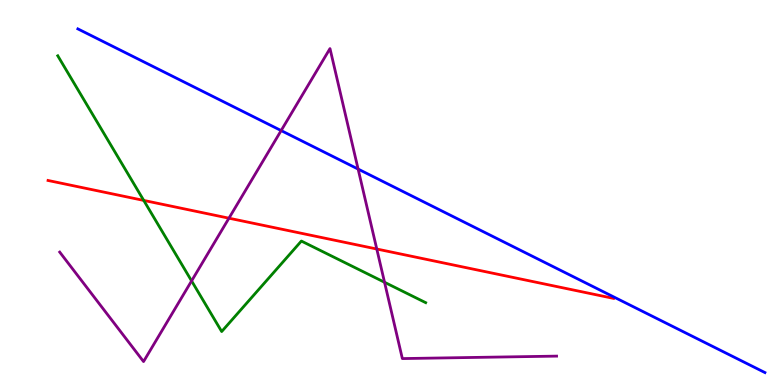[{'lines': ['blue', 'red'], 'intersections': []}, {'lines': ['green', 'red'], 'intersections': [{'x': 1.85, 'y': 4.79}]}, {'lines': ['purple', 'red'], 'intersections': [{'x': 2.95, 'y': 4.33}, {'x': 4.86, 'y': 3.53}]}, {'lines': ['blue', 'green'], 'intersections': []}, {'lines': ['blue', 'purple'], 'intersections': [{'x': 3.63, 'y': 6.61}, {'x': 4.62, 'y': 5.61}]}, {'lines': ['green', 'purple'], 'intersections': [{'x': 2.47, 'y': 2.7}, {'x': 4.96, 'y': 2.67}]}]